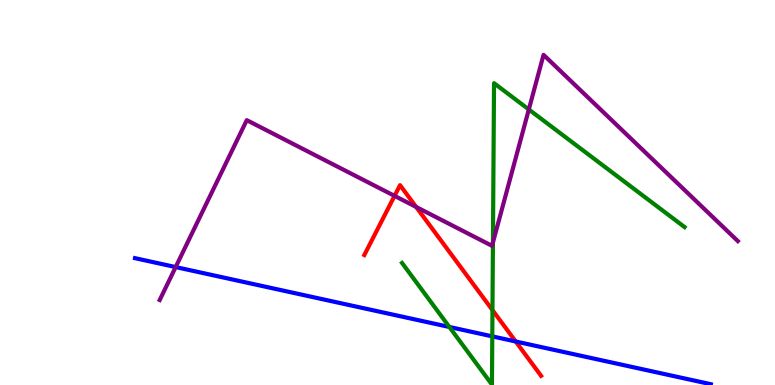[{'lines': ['blue', 'red'], 'intersections': [{'x': 6.65, 'y': 1.13}]}, {'lines': ['green', 'red'], 'intersections': [{'x': 6.35, 'y': 1.95}]}, {'lines': ['purple', 'red'], 'intersections': [{'x': 5.09, 'y': 4.91}, {'x': 5.37, 'y': 4.62}]}, {'lines': ['blue', 'green'], 'intersections': [{'x': 5.8, 'y': 1.51}, {'x': 6.35, 'y': 1.26}]}, {'lines': ['blue', 'purple'], 'intersections': [{'x': 2.27, 'y': 3.06}]}, {'lines': ['green', 'purple'], 'intersections': [{'x': 6.36, 'y': 3.7}, {'x': 6.82, 'y': 7.16}]}]